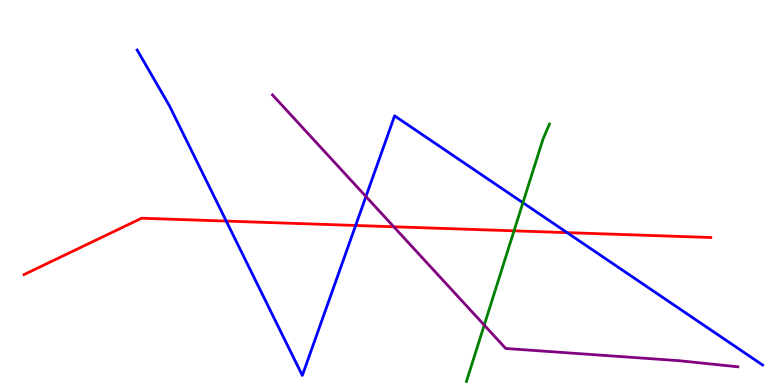[{'lines': ['blue', 'red'], 'intersections': [{'x': 2.92, 'y': 4.26}, {'x': 4.59, 'y': 4.14}, {'x': 7.32, 'y': 3.96}]}, {'lines': ['green', 'red'], 'intersections': [{'x': 6.63, 'y': 4.0}]}, {'lines': ['purple', 'red'], 'intersections': [{'x': 5.08, 'y': 4.11}]}, {'lines': ['blue', 'green'], 'intersections': [{'x': 6.75, 'y': 4.73}]}, {'lines': ['blue', 'purple'], 'intersections': [{'x': 4.72, 'y': 4.9}]}, {'lines': ['green', 'purple'], 'intersections': [{'x': 6.25, 'y': 1.56}]}]